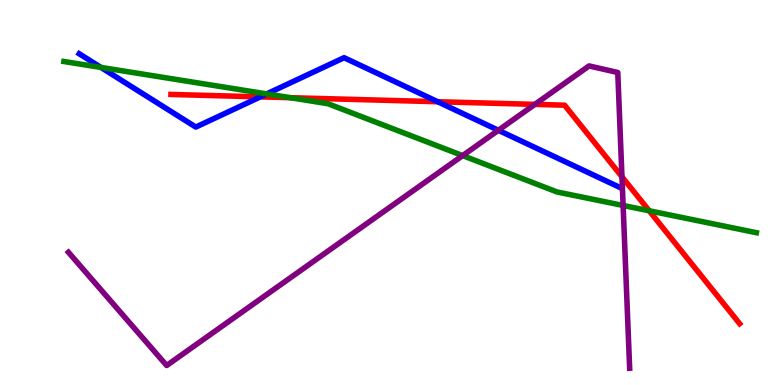[{'lines': ['blue', 'red'], 'intersections': [{'x': 3.36, 'y': 7.48}, {'x': 5.65, 'y': 7.36}]}, {'lines': ['green', 'red'], 'intersections': [{'x': 3.75, 'y': 7.46}, {'x': 8.38, 'y': 4.52}]}, {'lines': ['purple', 'red'], 'intersections': [{'x': 6.9, 'y': 7.29}, {'x': 8.03, 'y': 5.41}]}, {'lines': ['blue', 'green'], 'intersections': [{'x': 1.3, 'y': 8.25}, {'x': 3.44, 'y': 7.56}]}, {'lines': ['blue', 'purple'], 'intersections': [{'x': 6.43, 'y': 6.62}]}, {'lines': ['green', 'purple'], 'intersections': [{'x': 5.97, 'y': 5.96}, {'x': 8.04, 'y': 4.66}]}]